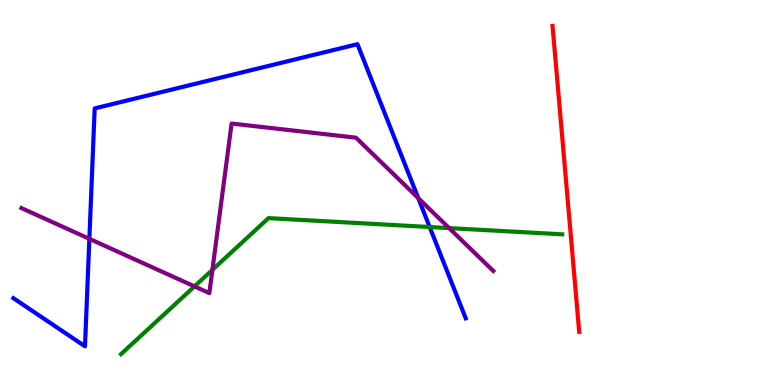[{'lines': ['blue', 'red'], 'intersections': []}, {'lines': ['green', 'red'], 'intersections': []}, {'lines': ['purple', 'red'], 'intersections': []}, {'lines': ['blue', 'green'], 'intersections': [{'x': 5.54, 'y': 4.1}]}, {'lines': ['blue', 'purple'], 'intersections': [{'x': 1.15, 'y': 3.8}, {'x': 5.4, 'y': 4.85}]}, {'lines': ['green', 'purple'], 'intersections': [{'x': 2.51, 'y': 2.56}, {'x': 2.74, 'y': 2.99}, {'x': 5.8, 'y': 4.08}]}]